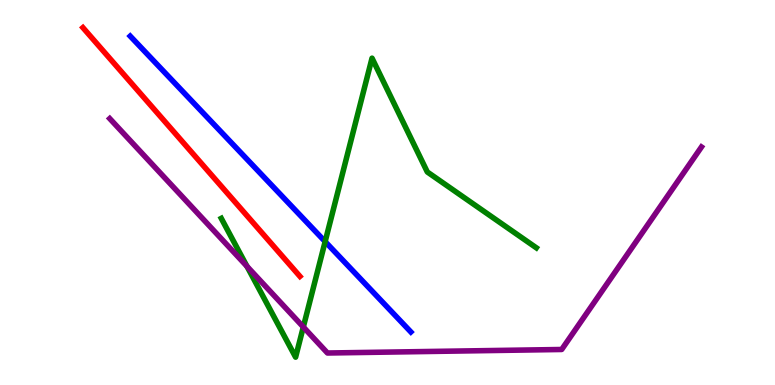[{'lines': ['blue', 'red'], 'intersections': []}, {'lines': ['green', 'red'], 'intersections': []}, {'lines': ['purple', 'red'], 'intersections': []}, {'lines': ['blue', 'green'], 'intersections': [{'x': 4.2, 'y': 3.72}]}, {'lines': ['blue', 'purple'], 'intersections': []}, {'lines': ['green', 'purple'], 'intersections': [{'x': 3.19, 'y': 3.08}, {'x': 3.91, 'y': 1.51}]}]